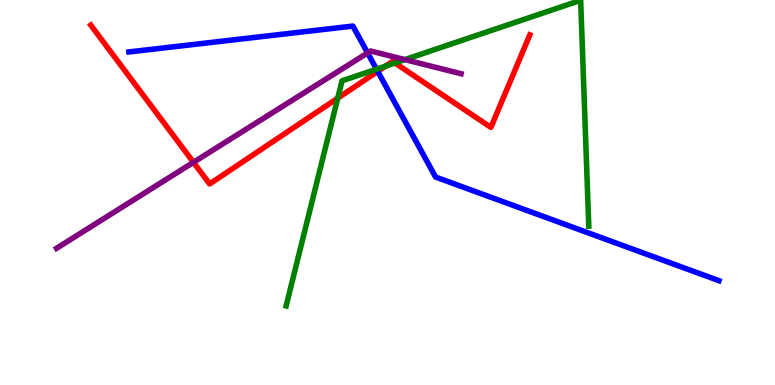[{'lines': ['blue', 'red'], 'intersections': [{'x': 4.87, 'y': 8.15}]}, {'lines': ['green', 'red'], 'intersections': [{'x': 4.36, 'y': 7.45}, {'x': 4.98, 'y': 8.28}, {'x': 5.1, 'y': 8.36}]}, {'lines': ['purple', 'red'], 'intersections': [{'x': 2.5, 'y': 5.78}]}, {'lines': ['blue', 'green'], 'intersections': [{'x': 4.86, 'y': 8.2}]}, {'lines': ['blue', 'purple'], 'intersections': [{'x': 4.74, 'y': 8.63}]}, {'lines': ['green', 'purple'], 'intersections': [{'x': 5.22, 'y': 8.45}]}]